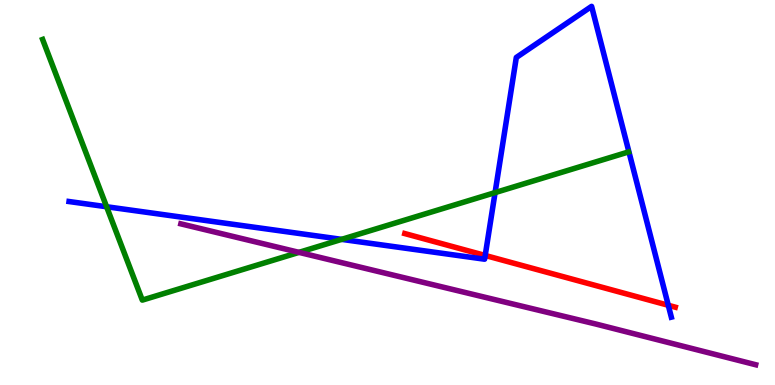[{'lines': ['blue', 'red'], 'intersections': [{'x': 6.26, 'y': 3.36}, {'x': 8.62, 'y': 2.07}]}, {'lines': ['green', 'red'], 'intersections': []}, {'lines': ['purple', 'red'], 'intersections': []}, {'lines': ['blue', 'green'], 'intersections': [{'x': 1.38, 'y': 4.63}, {'x': 4.41, 'y': 3.78}, {'x': 6.39, 'y': 5.0}]}, {'lines': ['blue', 'purple'], 'intersections': []}, {'lines': ['green', 'purple'], 'intersections': [{'x': 3.86, 'y': 3.45}]}]